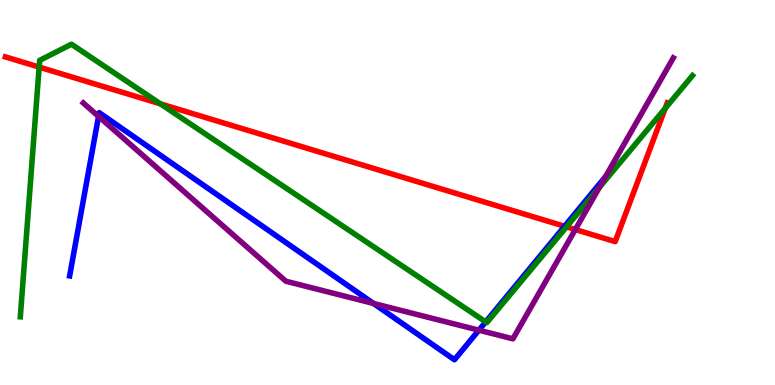[{'lines': ['blue', 'red'], 'intersections': [{'x': 7.28, 'y': 4.12}]}, {'lines': ['green', 'red'], 'intersections': [{'x': 0.505, 'y': 8.26}, {'x': 2.07, 'y': 7.3}, {'x': 7.31, 'y': 4.11}, {'x': 8.58, 'y': 7.19}]}, {'lines': ['purple', 'red'], 'intersections': [{'x': 7.42, 'y': 4.04}]}, {'lines': ['blue', 'green'], 'intersections': [{'x': 6.27, 'y': 1.64}]}, {'lines': ['blue', 'purple'], 'intersections': [{'x': 1.27, 'y': 6.98}, {'x': 4.82, 'y': 2.12}, {'x': 6.18, 'y': 1.42}]}, {'lines': ['green', 'purple'], 'intersections': [{'x': 7.73, 'y': 5.13}]}]